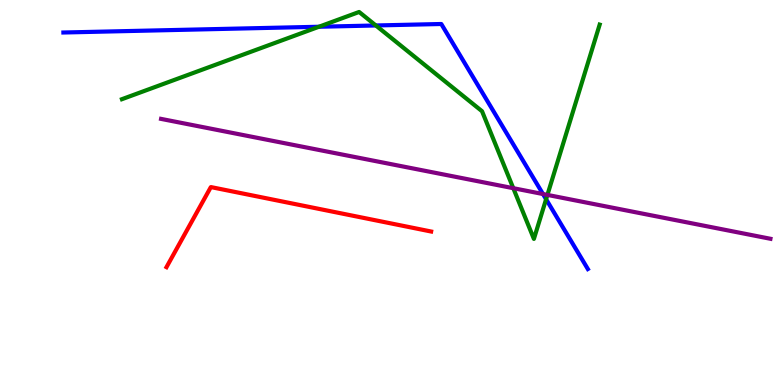[{'lines': ['blue', 'red'], 'intersections': []}, {'lines': ['green', 'red'], 'intersections': []}, {'lines': ['purple', 'red'], 'intersections': []}, {'lines': ['blue', 'green'], 'intersections': [{'x': 4.12, 'y': 9.31}, {'x': 4.85, 'y': 9.34}, {'x': 7.05, 'y': 4.83}]}, {'lines': ['blue', 'purple'], 'intersections': [{'x': 7.01, 'y': 4.96}]}, {'lines': ['green', 'purple'], 'intersections': [{'x': 6.62, 'y': 5.11}, {'x': 7.06, 'y': 4.94}]}]